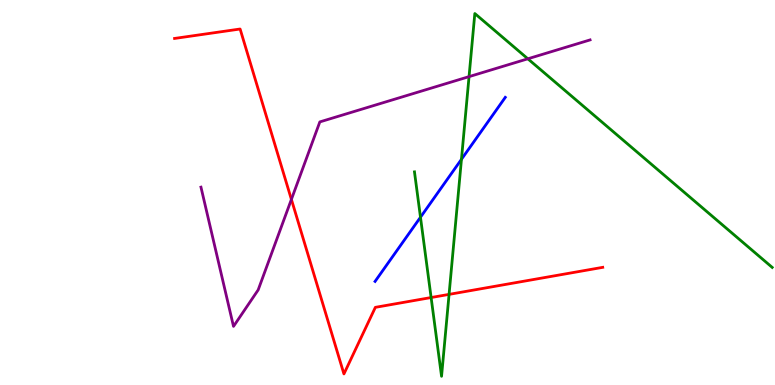[{'lines': ['blue', 'red'], 'intersections': []}, {'lines': ['green', 'red'], 'intersections': [{'x': 5.56, 'y': 2.27}, {'x': 5.79, 'y': 2.35}]}, {'lines': ['purple', 'red'], 'intersections': [{'x': 3.76, 'y': 4.82}]}, {'lines': ['blue', 'green'], 'intersections': [{'x': 5.43, 'y': 4.36}, {'x': 5.95, 'y': 5.86}]}, {'lines': ['blue', 'purple'], 'intersections': []}, {'lines': ['green', 'purple'], 'intersections': [{'x': 6.05, 'y': 8.01}, {'x': 6.81, 'y': 8.47}]}]